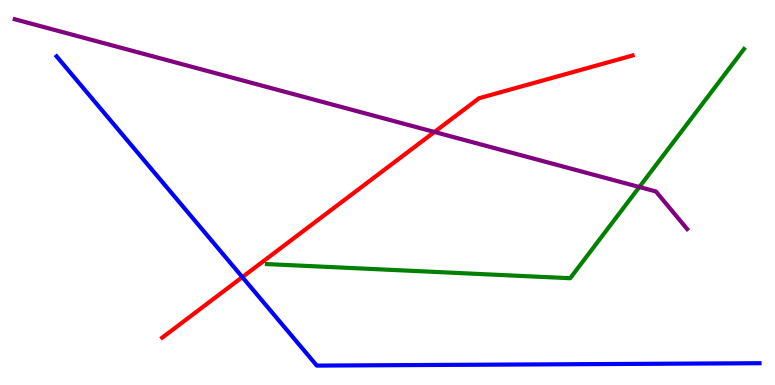[{'lines': ['blue', 'red'], 'intersections': [{'x': 3.13, 'y': 2.8}]}, {'lines': ['green', 'red'], 'intersections': []}, {'lines': ['purple', 'red'], 'intersections': [{'x': 5.61, 'y': 6.57}]}, {'lines': ['blue', 'green'], 'intersections': []}, {'lines': ['blue', 'purple'], 'intersections': []}, {'lines': ['green', 'purple'], 'intersections': [{'x': 8.25, 'y': 5.14}]}]